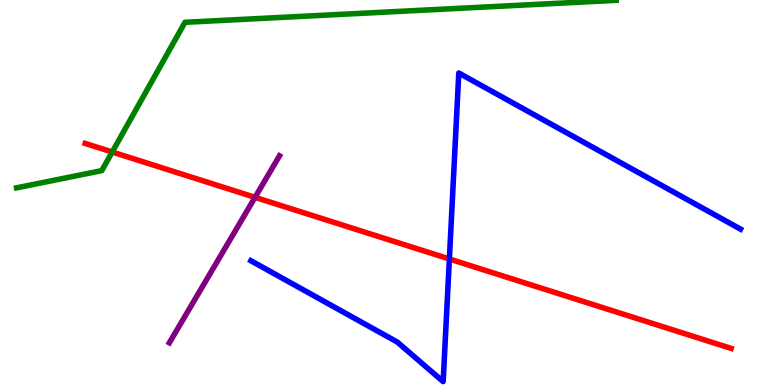[{'lines': ['blue', 'red'], 'intersections': [{'x': 5.8, 'y': 3.27}]}, {'lines': ['green', 'red'], 'intersections': [{'x': 1.45, 'y': 6.05}]}, {'lines': ['purple', 'red'], 'intersections': [{'x': 3.29, 'y': 4.87}]}, {'lines': ['blue', 'green'], 'intersections': []}, {'lines': ['blue', 'purple'], 'intersections': []}, {'lines': ['green', 'purple'], 'intersections': []}]